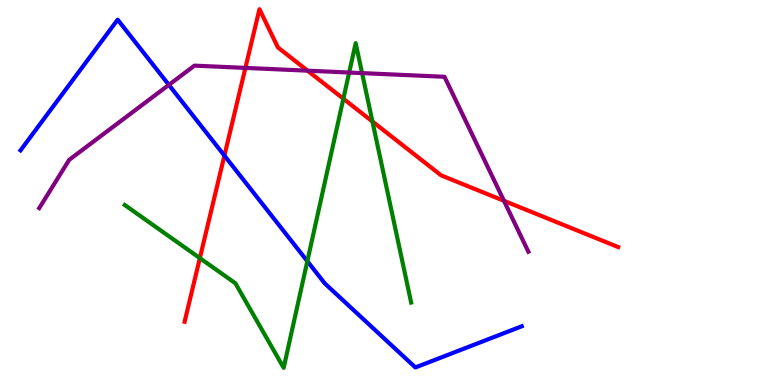[{'lines': ['blue', 'red'], 'intersections': [{'x': 2.9, 'y': 5.96}]}, {'lines': ['green', 'red'], 'intersections': [{'x': 2.58, 'y': 3.3}, {'x': 4.43, 'y': 7.44}, {'x': 4.81, 'y': 6.84}]}, {'lines': ['purple', 'red'], 'intersections': [{'x': 3.17, 'y': 8.24}, {'x': 3.97, 'y': 8.16}, {'x': 6.5, 'y': 4.78}]}, {'lines': ['blue', 'green'], 'intersections': [{'x': 3.97, 'y': 3.22}]}, {'lines': ['blue', 'purple'], 'intersections': [{'x': 2.18, 'y': 7.8}]}, {'lines': ['green', 'purple'], 'intersections': [{'x': 4.51, 'y': 8.12}, {'x': 4.67, 'y': 8.1}]}]